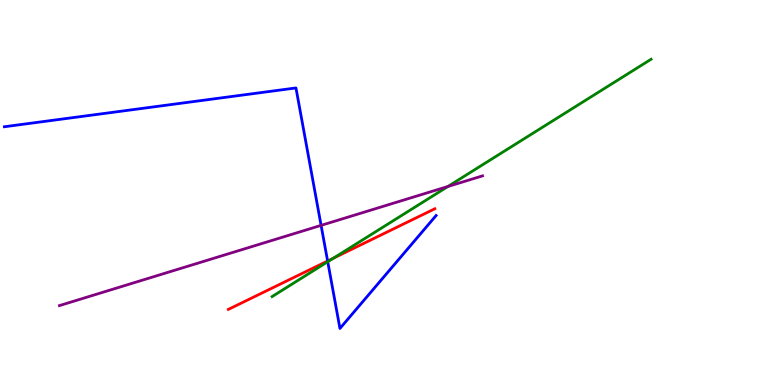[{'lines': ['blue', 'red'], 'intersections': [{'x': 4.23, 'y': 3.22}]}, {'lines': ['green', 'red'], 'intersections': [{'x': 4.3, 'y': 3.29}]}, {'lines': ['purple', 'red'], 'intersections': []}, {'lines': ['blue', 'green'], 'intersections': [{'x': 4.23, 'y': 3.2}]}, {'lines': ['blue', 'purple'], 'intersections': [{'x': 4.14, 'y': 4.15}]}, {'lines': ['green', 'purple'], 'intersections': [{'x': 5.78, 'y': 5.16}]}]